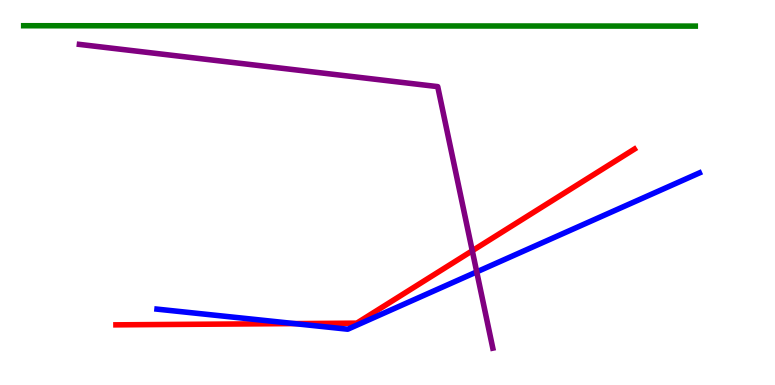[{'lines': ['blue', 'red'], 'intersections': [{'x': 3.8, 'y': 1.6}]}, {'lines': ['green', 'red'], 'intersections': []}, {'lines': ['purple', 'red'], 'intersections': [{'x': 6.09, 'y': 3.49}]}, {'lines': ['blue', 'green'], 'intersections': []}, {'lines': ['blue', 'purple'], 'intersections': [{'x': 6.15, 'y': 2.94}]}, {'lines': ['green', 'purple'], 'intersections': []}]